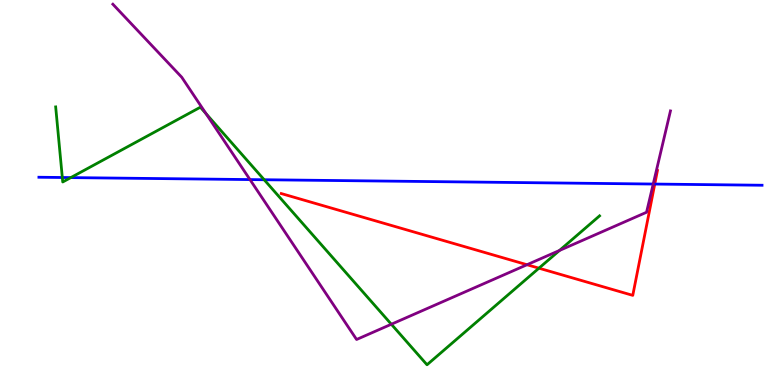[{'lines': ['blue', 'red'], 'intersections': [{'x': 8.45, 'y': 5.22}]}, {'lines': ['green', 'red'], 'intersections': [{'x': 6.95, 'y': 3.03}]}, {'lines': ['purple', 'red'], 'intersections': [{'x': 6.8, 'y': 3.12}]}, {'lines': ['blue', 'green'], 'intersections': [{'x': 0.804, 'y': 5.39}, {'x': 0.914, 'y': 5.39}, {'x': 3.41, 'y': 5.33}]}, {'lines': ['blue', 'purple'], 'intersections': [{'x': 3.23, 'y': 5.34}, {'x': 8.43, 'y': 5.22}]}, {'lines': ['green', 'purple'], 'intersections': [{'x': 2.66, 'y': 7.05}, {'x': 5.05, 'y': 1.58}, {'x': 7.22, 'y': 3.49}]}]